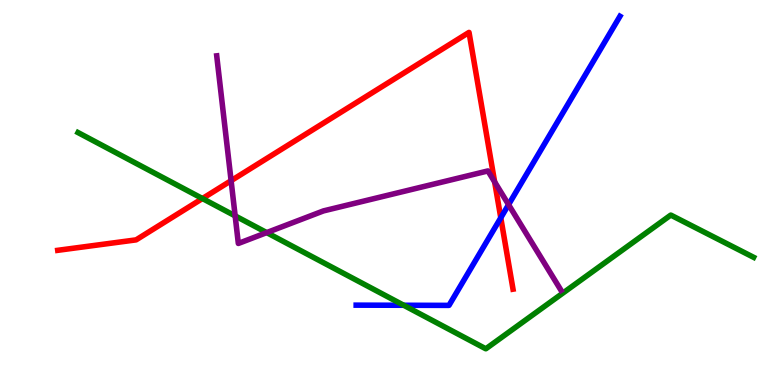[{'lines': ['blue', 'red'], 'intersections': [{'x': 6.46, 'y': 4.34}]}, {'lines': ['green', 'red'], 'intersections': [{'x': 2.61, 'y': 4.84}]}, {'lines': ['purple', 'red'], 'intersections': [{'x': 2.98, 'y': 5.31}, {'x': 6.38, 'y': 5.28}]}, {'lines': ['blue', 'green'], 'intersections': [{'x': 5.21, 'y': 2.07}]}, {'lines': ['blue', 'purple'], 'intersections': [{'x': 6.56, 'y': 4.68}]}, {'lines': ['green', 'purple'], 'intersections': [{'x': 3.03, 'y': 4.39}, {'x': 3.44, 'y': 3.96}]}]